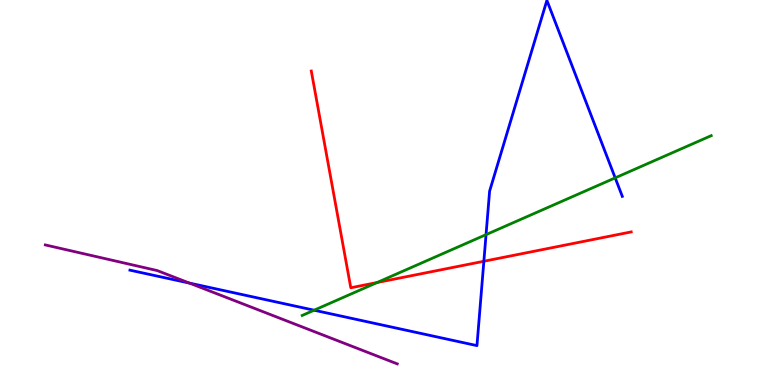[{'lines': ['blue', 'red'], 'intersections': [{'x': 6.24, 'y': 3.21}]}, {'lines': ['green', 'red'], 'intersections': [{'x': 4.87, 'y': 2.66}]}, {'lines': ['purple', 'red'], 'intersections': []}, {'lines': ['blue', 'green'], 'intersections': [{'x': 4.05, 'y': 1.94}, {'x': 6.27, 'y': 3.91}, {'x': 7.94, 'y': 5.38}]}, {'lines': ['blue', 'purple'], 'intersections': [{'x': 2.44, 'y': 2.65}]}, {'lines': ['green', 'purple'], 'intersections': []}]